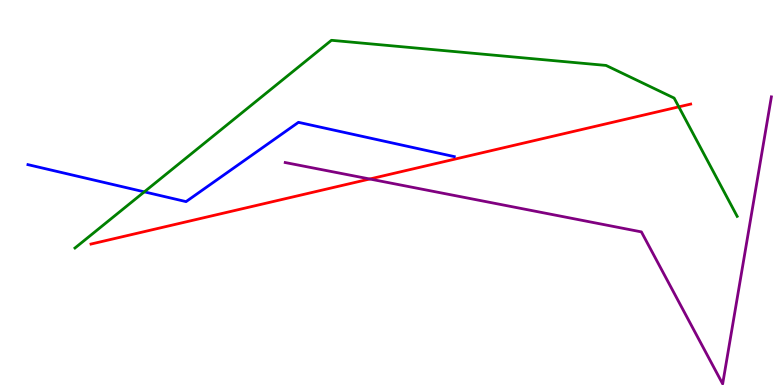[{'lines': ['blue', 'red'], 'intersections': []}, {'lines': ['green', 'red'], 'intersections': [{'x': 8.76, 'y': 7.22}]}, {'lines': ['purple', 'red'], 'intersections': [{'x': 4.77, 'y': 5.35}]}, {'lines': ['blue', 'green'], 'intersections': [{'x': 1.86, 'y': 5.02}]}, {'lines': ['blue', 'purple'], 'intersections': []}, {'lines': ['green', 'purple'], 'intersections': []}]